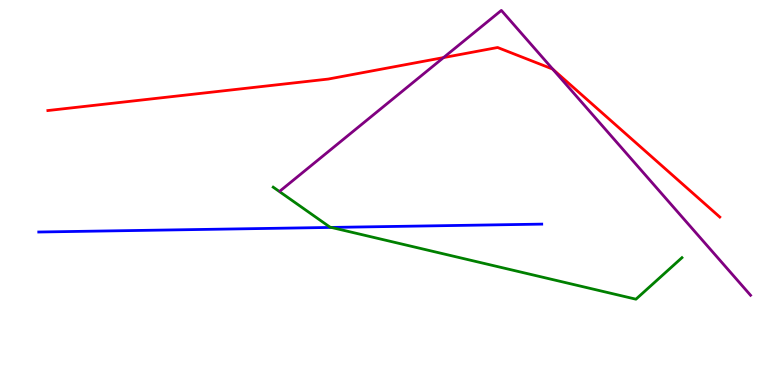[{'lines': ['blue', 'red'], 'intersections': []}, {'lines': ['green', 'red'], 'intersections': []}, {'lines': ['purple', 'red'], 'intersections': [{'x': 5.72, 'y': 8.5}, {'x': 7.13, 'y': 8.2}]}, {'lines': ['blue', 'green'], 'intersections': [{'x': 4.27, 'y': 4.09}]}, {'lines': ['blue', 'purple'], 'intersections': []}, {'lines': ['green', 'purple'], 'intersections': []}]